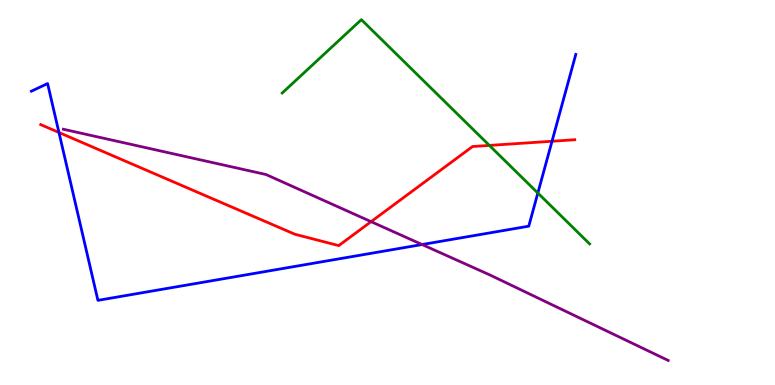[{'lines': ['blue', 'red'], 'intersections': [{'x': 0.761, 'y': 6.56}, {'x': 7.12, 'y': 6.33}]}, {'lines': ['green', 'red'], 'intersections': [{'x': 6.31, 'y': 6.22}]}, {'lines': ['purple', 'red'], 'intersections': [{'x': 4.79, 'y': 4.24}]}, {'lines': ['blue', 'green'], 'intersections': [{'x': 6.94, 'y': 4.99}]}, {'lines': ['blue', 'purple'], 'intersections': [{'x': 5.45, 'y': 3.65}]}, {'lines': ['green', 'purple'], 'intersections': []}]